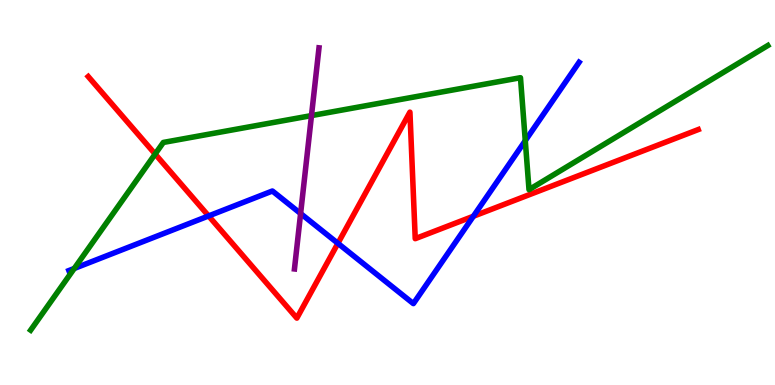[{'lines': ['blue', 'red'], 'intersections': [{'x': 2.69, 'y': 4.39}, {'x': 4.36, 'y': 3.68}, {'x': 6.11, 'y': 4.38}]}, {'lines': ['green', 'red'], 'intersections': [{'x': 2.0, 'y': 6.0}]}, {'lines': ['purple', 'red'], 'intersections': []}, {'lines': ['blue', 'green'], 'intersections': [{'x': 0.958, 'y': 3.03}, {'x': 6.78, 'y': 6.35}]}, {'lines': ['blue', 'purple'], 'intersections': [{'x': 3.88, 'y': 4.45}]}, {'lines': ['green', 'purple'], 'intersections': [{'x': 4.02, 'y': 7.0}]}]